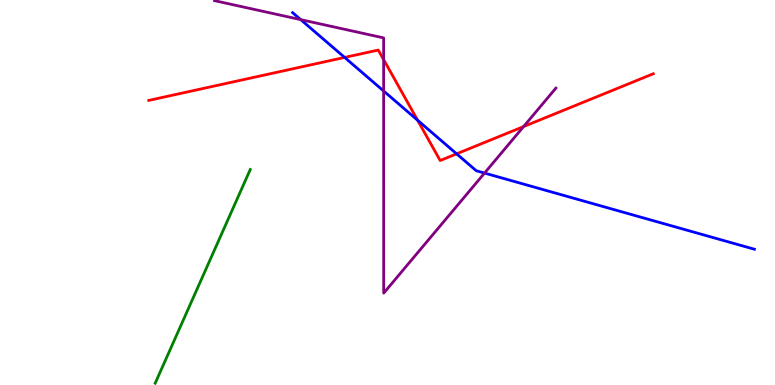[{'lines': ['blue', 'red'], 'intersections': [{'x': 4.45, 'y': 8.51}, {'x': 5.39, 'y': 6.88}, {'x': 5.89, 'y': 6.0}]}, {'lines': ['green', 'red'], 'intersections': []}, {'lines': ['purple', 'red'], 'intersections': [{'x': 4.95, 'y': 8.45}, {'x': 6.76, 'y': 6.71}]}, {'lines': ['blue', 'green'], 'intersections': []}, {'lines': ['blue', 'purple'], 'intersections': [{'x': 3.88, 'y': 9.49}, {'x': 4.95, 'y': 7.64}, {'x': 6.25, 'y': 5.5}]}, {'lines': ['green', 'purple'], 'intersections': []}]